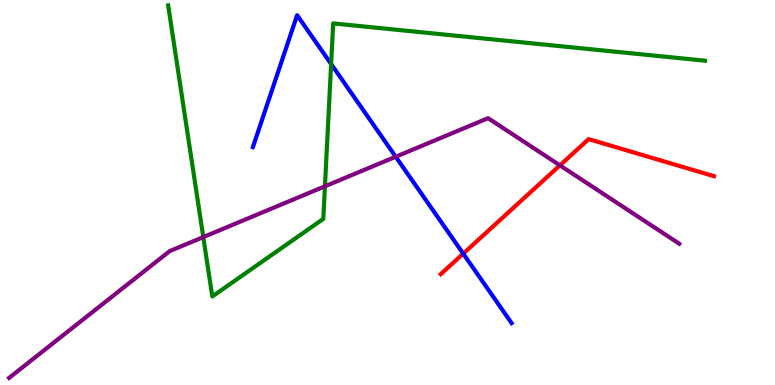[{'lines': ['blue', 'red'], 'intersections': [{'x': 5.98, 'y': 3.41}]}, {'lines': ['green', 'red'], 'intersections': []}, {'lines': ['purple', 'red'], 'intersections': [{'x': 7.22, 'y': 5.71}]}, {'lines': ['blue', 'green'], 'intersections': [{'x': 4.27, 'y': 8.34}]}, {'lines': ['blue', 'purple'], 'intersections': [{'x': 5.11, 'y': 5.93}]}, {'lines': ['green', 'purple'], 'intersections': [{'x': 2.62, 'y': 3.84}, {'x': 4.19, 'y': 5.16}]}]